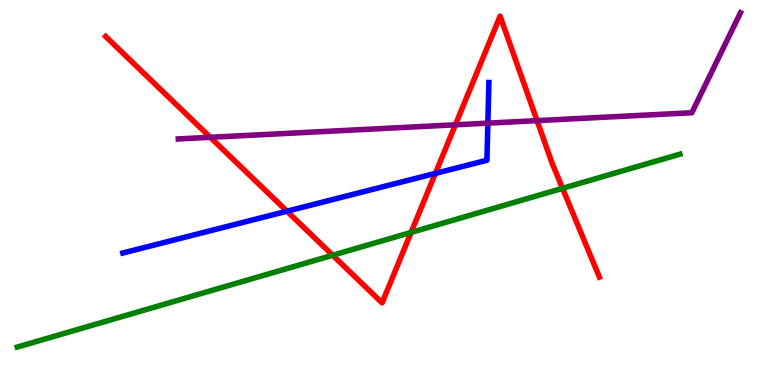[{'lines': ['blue', 'red'], 'intersections': [{'x': 3.7, 'y': 4.51}, {'x': 5.62, 'y': 5.5}]}, {'lines': ['green', 'red'], 'intersections': [{'x': 4.29, 'y': 3.37}, {'x': 5.3, 'y': 3.96}, {'x': 7.26, 'y': 5.11}]}, {'lines': ['purple', 'red'], 'intersections': [{'x': 2.71, 'y': 6.43}, {'x': 5.88, 'y': 6.76}, {'x': 6.93, 'y': 6.87}]}, {'lines': ['blue', 'green'], 'intersections': []}, {'lines': ['blue', 'purple'], 'intersections': [{'x': 6.29, 'y': 6.8}]}, {'lines': ['green', 'purple'], 'intersections': []}]